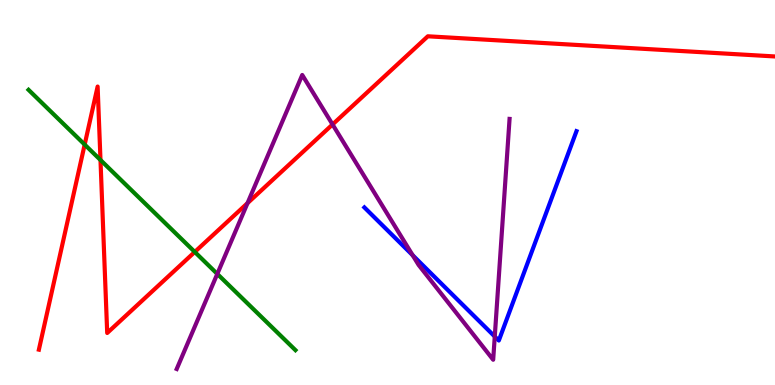[{'lines': ['blue', 'red'], 'intersections': []}, {'lines': ['green', 'red'], 'intersections': [{'x': 1.09, 'y': 6.24}, {'x': 1.3, 'y': 5.84}, {'x': 2.51, 'y': 3.46}]}, {'lines': ['purple', 'red'], 'intersections': [{'x': 3.19, 'y': 4.72}, {'x': 4.29, 'y': 6.77}]}, {'lines': ['blue', 'green'], 'intersections': []}, {'lines': ['blue', 'purple'], 'intersections': [{'x': 5.32, 'y': 3.37}, {'x': 6.38, 'y': 1.26}]}, {'lines': ['green', 'purple'], 'intersections': [{'x': 2.8, 'y': 2.89}]}]